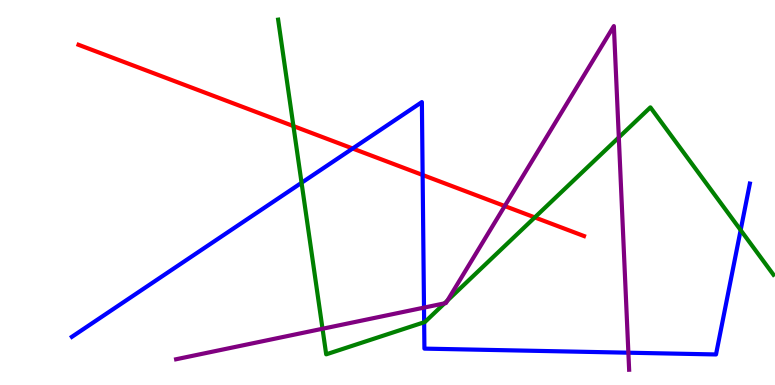[{'lines': ['blue', 'red'], 'intersections': [{'x': 4.55, 'y': 6.14}, {'x': 5.45, 'y': 5.45}]}, {'lines': ['green', 'red'], 'intersections': [{'x': 3.79, 'y': 6.72}, {'x': 6.9, 'y': 4.35}]}, {'lines': ['purple', 'red'], 'intersections': [{'x': 6.51, 'y': 4.65}]}, {'lines': ['blue', 'green'], 'intersections': [{'x': 3.89, 'y': 5.25}, {'x': 5.47, 'y': 1.63}, {'x': 9.56, 'y': 4.02}]}, {'lines': ['blue', 'purple'], 'intersections': [{'x': 5.47, 'y': 2.01}, {'x': 8.11, 'y': 0.839}]}, {'lines': ['green', 'purple'], 'intersections': [{'x': 4.16, 'y': 1.46}, {'x': 5.74, 'y': 2.12}, {'x': 5.77, 'y': 2.19}, {'x': 7.98, 'y': 6.43}]}]